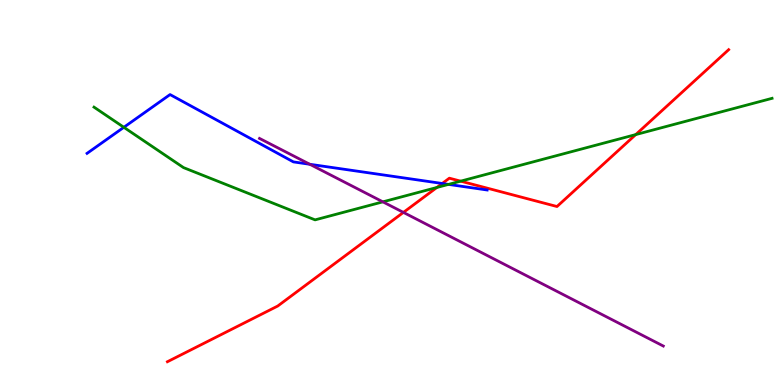[{'lines': ['blue', 'red'], 'intersections': [{'x': 5.71, 'y': 5.23}]}, {'lines': ['green', 'red'], 'intersections': [{'x': 5.64, 'y': 5.13}, {'x': 5.94, 'y': 5.29}, {'x': 8.2, 'y': 6.5}]}, {'lines': ['purple', 'red'], 'intersections': [{'x': 5.21, 'y': 4.48}]}, {'lines': ['blue', 'green'], 'intersections': [{'x': 1.6, 'y': 6.69}, {'x': 5.79, 'y': 5.21}]}, {'lines': ['blue', 'purple'], 'intersections': [{'x': 4.0, 'y': 5.73}]}, {'lines': ['green', 'purple'], 'intersections': [{'x': 4.94, 'y': 4.76}]}]